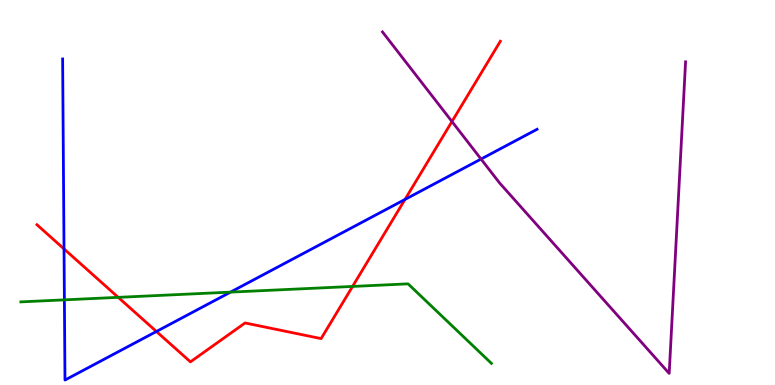[{'lines': ['blue', 'red'], 'intersections': [{'x': 0.826, 'y': 3.53}, {'x': 2.02, 'y': 1.39}, {'x': 5.23, 'y': 4.82}]}, {'lines': ['green', 'red'], 'intersections': [{'x': 1.53, 'y': 2.28}, {'x': 4.55, 'y': 2.56}]}, {'lines': ['purple', 'red'], 'intersections': [{'x': 5.83, 'y': 6.84}]}, {'lines': ['blue', 'green'], 'intersections': [{'x': 0.831, 'y': 2.21}, {'x': 2.97, 'y': 2.41}]}, {'lines': ['blue', 'purple'], 'intersections': [{'x': 6.21, 'y': 5.87}]}, {'lines': ['green', 'purple'], 'intersections': []}]